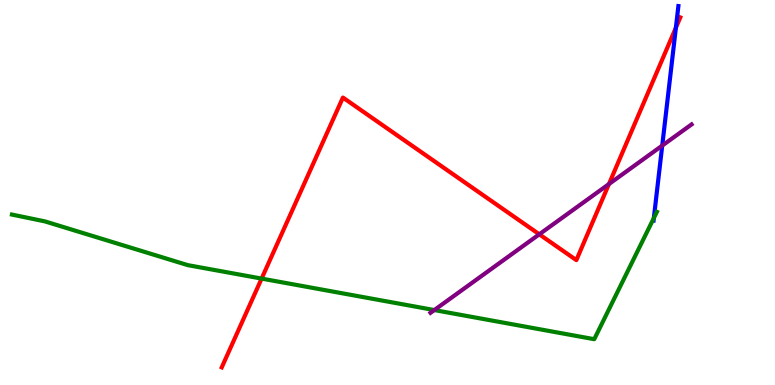[{'lines': ['blue', 'red'], 'intersections': [{'x': 8.72, 'y': 9.28}]}, {'lines': ['green', 'red'], 'intersections': [{'x': 3.38, 'y': 2.76}]}, {'lines': ['purple', 'red'], 'intersections': [{'x': 6.96, 'y': 3.91}, {'x': 7.86, 'y': 5.22}]}, {'lines': ['blue', 'green'], 'intersections': [{'x': 8.44, 'y': 4.34}]}, {'lines': ['blue', 'purple'], 'intersections': [{'x': 8.54, 'y': 6.22}]}, {'lines': ['green', 'purple'], 'intersections': [{'x': 5.6, 'y': 1.95}]}]